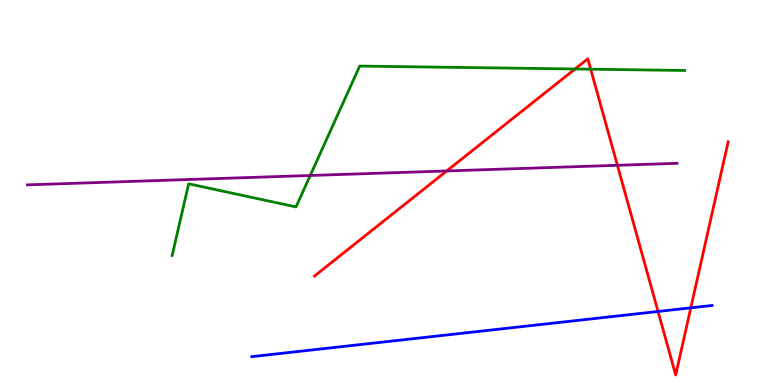[{'lines': ['blue', 'red'], 'intersections': [{'x': 8.49, 'y': 1.91}, {'x': 8.91, 'y': 2.0}]}, {'lines': ['green', 'red'], 'intersections': [{'x': 7.42, 'y': 8.21}, {'x': 7.62, 'y': 8.2}]}, {'lines': ['purple', 'red'], 'intersections': [{'x': 5.76, 'y': 5.56}, {'x': 7.97, 'y': 5.71}]}, {'lines': ['blue', 'green'], 'intersections': []}, {'lines': ['blue', 'purple'], 'intersections': []}, {'lines': ['green', 'purple'], 'intersections': [{'x': 4.0, 'y': 5.44}]}]